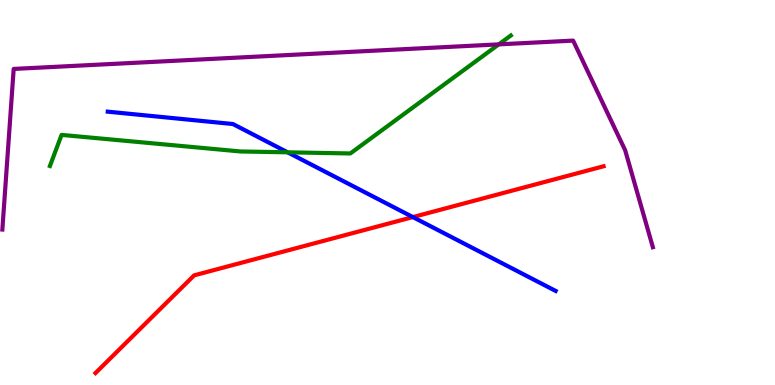[{'lines': ['blue', 'red'], 'intersections': [{'x': 5.33, 'y': 4.36}]}, {'lines': ['green', 'red'], 'intersections': []}, {'lines': ['purple', 'red'], 'intersections': []}, {'lines': ['blue', 'green'], 'intersections': [{'x': 3.71, 'y': 6.04}]}, {'lines': ['blue', 'purple'], 'intersections': []}, {'lines': ['green', 'purple'], 'intersections': [{'x': 6.44, 'y': 8.85}]}]